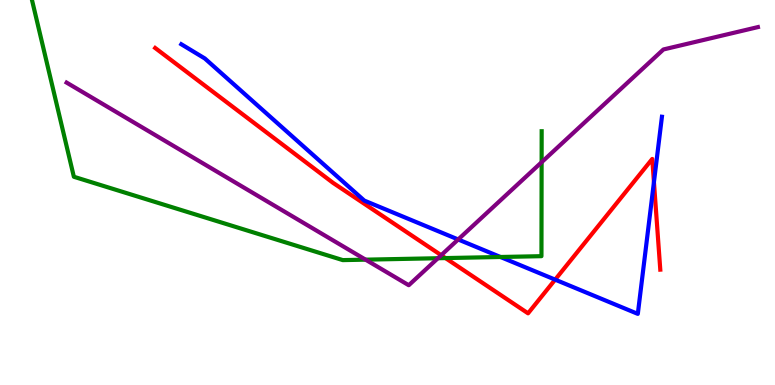[{'lines': ['blue', 'red'], 'intersections': [{'x': 7.16, 'y': 2.74}, {'x': 8.44, 'y': 5.27}]}, {'lines': ['green', 'red'], 'intersections': [{'x': 5.75, 'y': 3.3}]}, {'lines': ['purple', 'red'], 'intersections': [{'x': 5.69, 'y': 3.37}]}, {'lines': ['blue', 'green'], 'intersections': [{'x': 6.46, 'y': 3.33}]}, {'lines': ['blue', 'purple'], 'intersections': [{'x': 5.91, 'y': 3.78}]}, {'lines': ['green', 'purple'], 'intersections': [{'x': 4.72, 'y': 3.26}, {'x': 5.65, 'y': 3.29}, {'x': 6.99, 'y': 5.79}]}]